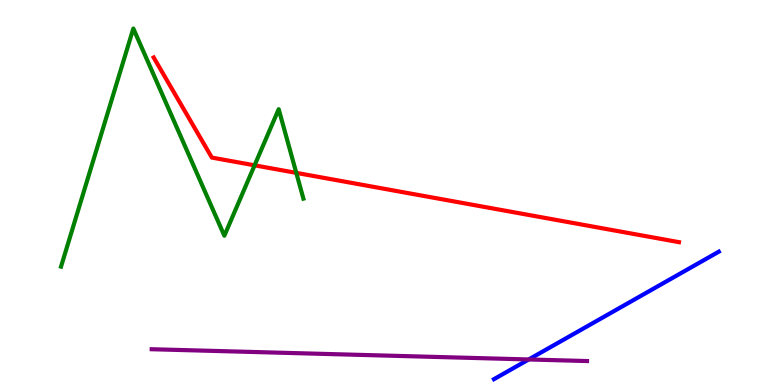[{'lines': ['blue', 'red'], 'intersections': []}, {'lines': ['green', 'red'], 'intersections': [{'x': 3.29, 'y': 5.71}, {'x': 3.82, 'y': 5.51}]}, {'lines': ['purple', 'red'], 'intersections': []}, {'lines': ['blue', 'green'], 'intersections': []}, {'lines': ['blue', 'purple'], 'intersections': [{'x': 6.82, 'y': 0.663}]}, {'lines': ['green', 'purple'], 'intersections': []}]